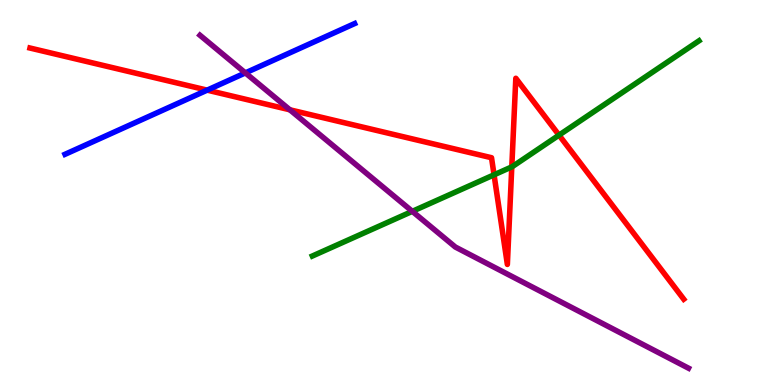[{'lines': ['blue', 'red'], 'intersections': [{'x': 2.67, 'y': 7.66}]}, {'lines': ['green', 'red'], 'intersections': [{'x': 6.37, 'y': 5.46}, {'x': 6.6, 'y': 5.67}, {'x': 7.21, 'y': 6.49}]}, {'lines': ['purple', 'red'], 'intersections': [{'x': 3.74, 'y': 7.15}]}, {'lines': ['blue', 'green'], 'intersections': []}, {'lines': ['blue', 'purple'], 'intersections': [{'x': 3.17, 'y': 8.11}]}, {'lines': ['green', 'purple'], 'intersections': [{'x': 5.32, 'y': 4.51}]}]